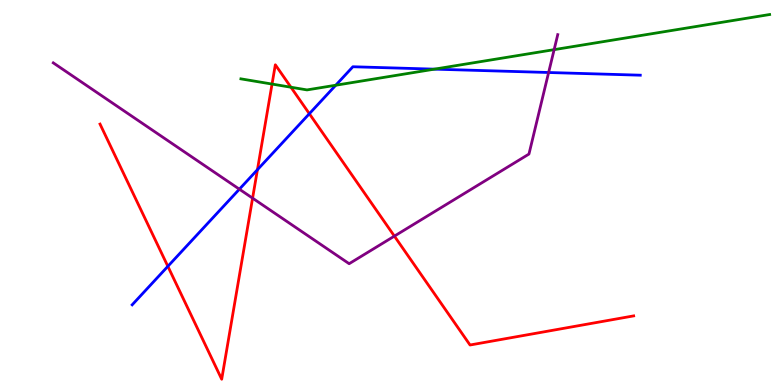[{'lines': ['blue', 'red'], 'intersections': [{'x': 2.17, 'y': 3.08}, {'x': 3.32, 'y': 5.59}, {'x': 3.99, 'y': 7.05}]}, {'lines': ['green', 'red'], 'intersections': [{'x': 3.51, 'y': 7.82}, {'x': 3.75, 'y': 7.73}]}, {'lines': ['purple', 'red'], 'intersections': [{'x': 3.26, 'y': 4.85}, {'x': 5.09, 'y': 3.87}]}, {'lines': ['blue', 'green'], 'intersections': [{'x': 4.33, 'y': 7.79}, {'x': 5.61, 'y': 8.2}]}, {'lines': ['blue', 'purple'], 'intersections': [{'x': 3.09, 'y': 5.09}, {'x': 7.08, 'y': 8.12}]}, {'lines': ['green', 'purple'], 'intersections': [{'x': 7.15, 'y': 8.71}]}]